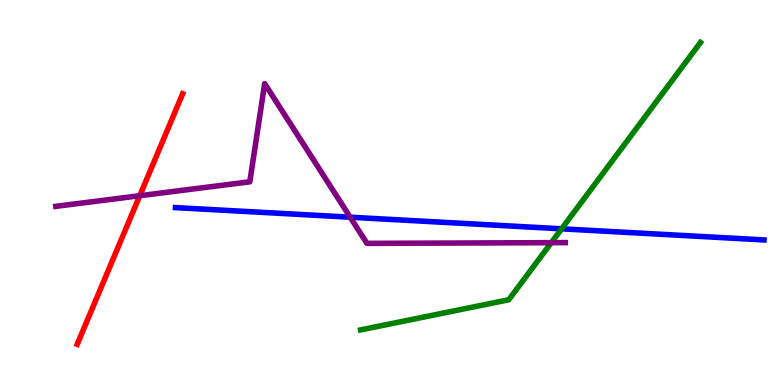[{'lines': ['blue', 'red'], 'intersections': []}, {'lines': ['green', 'red'], 'intersections': []}, {'lines': ['purple', 'red'], 'intersections': [{'x': 1.8, 'y': 4.92}]}, {'lines': ['blue', 'green'], 'intersections': [{'x': 7.25, 'y': 4.06}]}, {'lines': ['blue', 'purple'], 'intersections': [{'x': 4.52, 'y': 4.36}]}, {'lines': ['green', 'purple'], 'intersections': [{'x': 7.11, 'y': 3.7}]}]